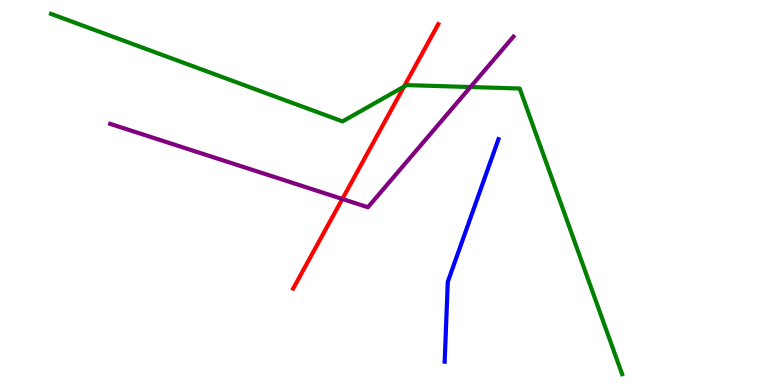[{'lines': ['blue', 'red'], 'intersections': []}, {'lines': ['green', 'red'], 'intersections': [{'x': 5.21, 'y': 7.75}]}, {'lines': ['purple', 'red'], 'intersections': [{'x': 4.42, 'y': 4.83}]}, {'lines': ['blue', 'green'], 'intersections': []}, {'lines': ['blue', 'purple'], 'intersections': []}, {'lines': ['green', 'purple'], 'intersections': [{'x': 6.07, 'y': 7.74}]}]